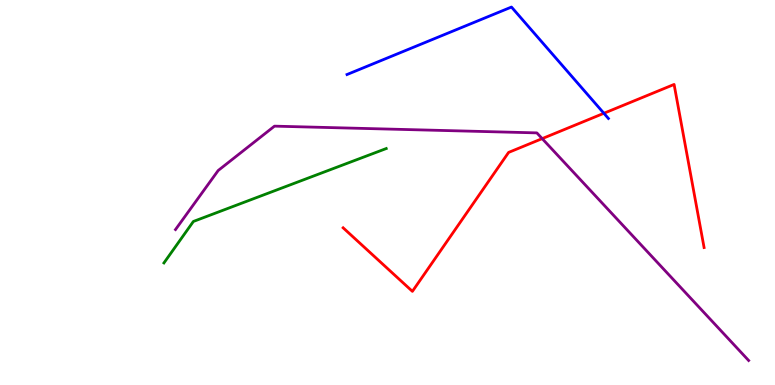[{'lines': ['blue', 'red'], 'intersections': [{'x': 7.79, 'y': 7.06}]}, {'lines': ['green', 'red'], 'intersections': []}, {'lines': ['purple', 'red'], 'intersections': [{'x': 7.0, 'y': 6.4}]}, {'lines': ['blue', 'green'], 'intersections': []}, {'lines': ['blue', 'purple'], 'intersections': []}, {'lines': ['green', 'purple'], 'intersections': []}]